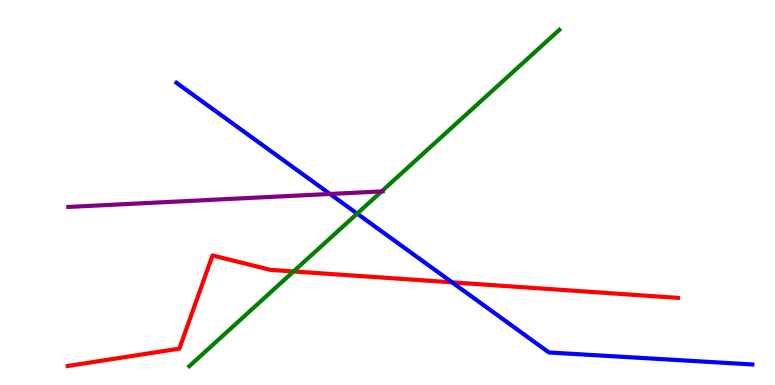[{'lines': ['blue', 'red'], 'intersections': [{'x': 5.83, 'y': 2.67}]}, {'lines': ['green', 'red'], 'intersections': [{'x': 3.79, 'y': 2.95}]}, {'lines': ['purple', 'red'], 'intersections': []}, {'lines': ['blue', 'green'], 'intersections': [{'x': 4.61, 'y': 4.45}]}, {'lines': ['blue', 'purple'], 'intersections': [{'x': 4.26, 'y': 4.96}]}, {'lines': ['green', 'purple'], 'intersections': [{'x': 4.92, 'y': 5.03}]}]